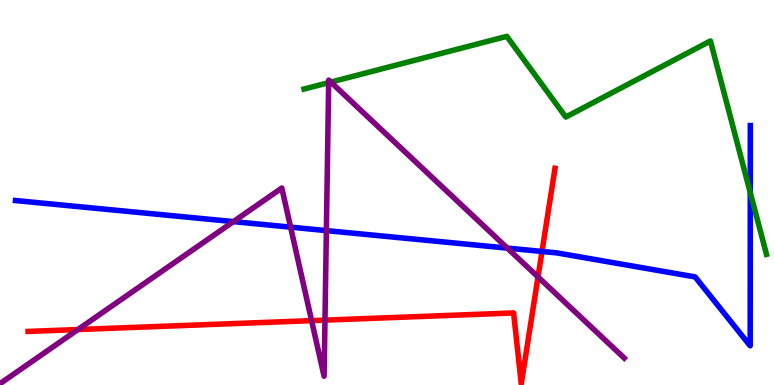[{'lines': ['blue', 'red'], 'intersections': [{'x': 6.99, 'y': 3.47}]}, {'lines': ['green', 'red'], 'intersections': []}, {'lines': ['purple', 'red'], 'intersections': [{'x': 1.01, 'y': 1.44}, {'x': 4.02, 'y': 1.67}, {'x': 4.19, 'y': 1.69}, {'x': 6.94, 'y': 2.81}]}, {'lines': ['blue', 'green'], 'intersections': [{'x': 9.68, 'y': 5.0}]}, {'lines': ['blue', 'purple'], 'intersections': [{'x': 3.01, 'y': 4.24}, {'x': 3.75, 'y': 4.1}, {'x': 4.21, 'y': 4.01}, {'x': 6.55, 'y': 3.56}]}, {'lines': ['green', 'purple'], 'intersections': [{'x': 4.24, 'y': 7.85}, {'x': 4.27, 'y': 7.87}]}]